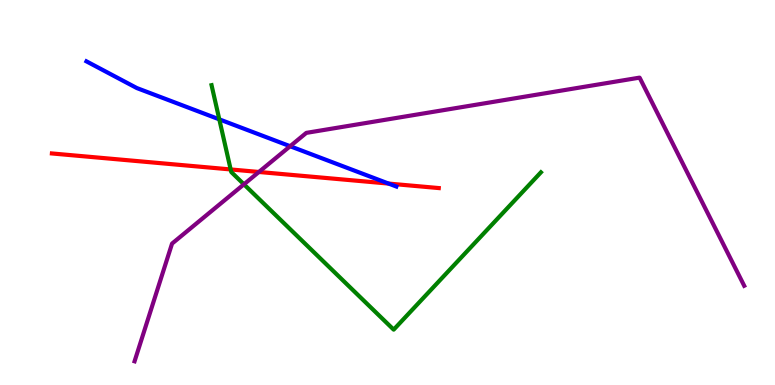[{'lines': ['blue', 'red'], 'intersections': [{'x': 5.01, 'y': 5.23}]}, {'lines': ['green', 'red'], 'intersections': [{'x': 2.98, 'y': 5.6}]}, {'lines': ['purple', 'red'], 'intersections': [{'x': 3.34, 'y': 5.53}]}, {'lines': ['blue', 'green'], 'intersections': [{'x': 2.83, 'y': 6.9}]}, {'lines': ['blue', 'purple'], 'intersections': [{'x': 3.74, 'y': 6.2}]}, {'lines': ['green', 'purple'], 'intersections': [{'x': 3.15, 'y': 5.21}]}]